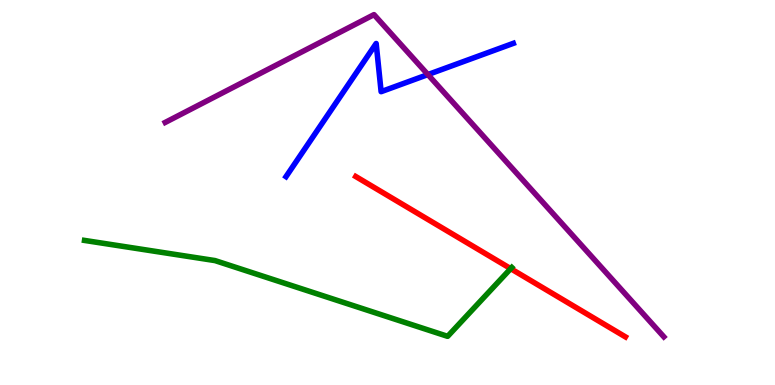[{'lines': ['blue', 'red'], 'intersections': []}, {'lines': ['green', 'red'], 'intersections': [{'x': 6.59, 'y': 3.02}]}, {'lines': ['purple', 'red'], 'intersections': []}, {'lines': ['blue', 'green'], 'intersections': []}, {'lines': ['blue', 'purple'], 'intersections': [{'x': 5.52, 'y': 8.06}]}, {'lines': ['green', 'purple'], 'intersections': []}]